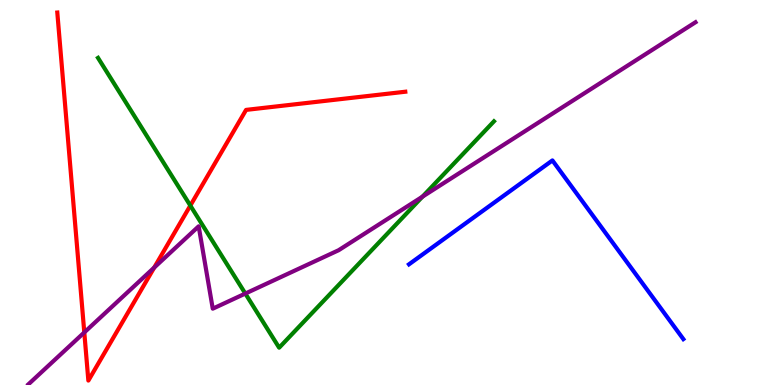[{'lines': ['blue', 'red'], 'intersections': []}, {'lines': ['green', 'red'], 'intersections': [{'x': 2.46, 'y': 4.66}]}, {'lines': ['purple', 'red'], 'intersections': [{'x': 1.09, 'y': 1.37}, {'x': 1.99, 'y': 3.05}]}, {'lines': ['blue', 'green'], 'intersections': []}, {'lines': ['blue', 'purple'], 'intersections': []}, {'lines': ['green', 'purple'], 'intersections': [{'x': 3.17, 'y': 2.37}, {'x': 5.45, 'y': 4.89}]}]